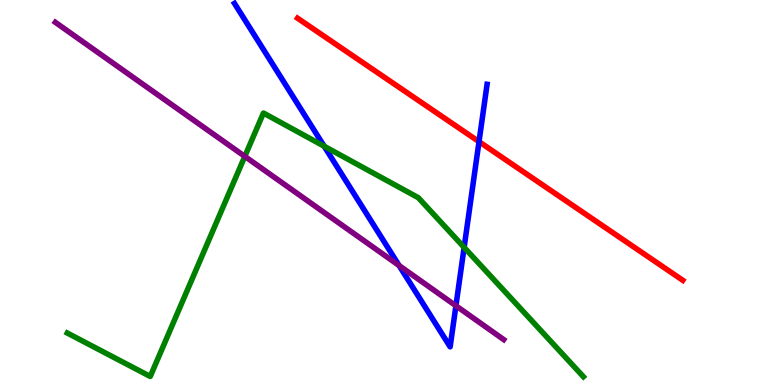[{'lines': ['blue', 'red'], 'intersections': [{'x': 6.18, 'y': 6.32}]}, {'lines': ['green', 'red'], 'intersections': []}, {'lines': ['purple', 'red'], 'intersections': []}, {'lines': ['blue', 'green'], 'intersections': [{'x': 4.18, 'y': 6.2}, {'x': 5.99, 'y': 3.57}]}, {'lines': ['blue', 'purple'], 'intersections': [{'x': 5.15, 'y': 3.1}, {'x': 5.88, 'y': 2.06}]}, {'lines': ['green', 'purple'], 'intersections': [{'x': 3.16, 'y': 5.94}]}]